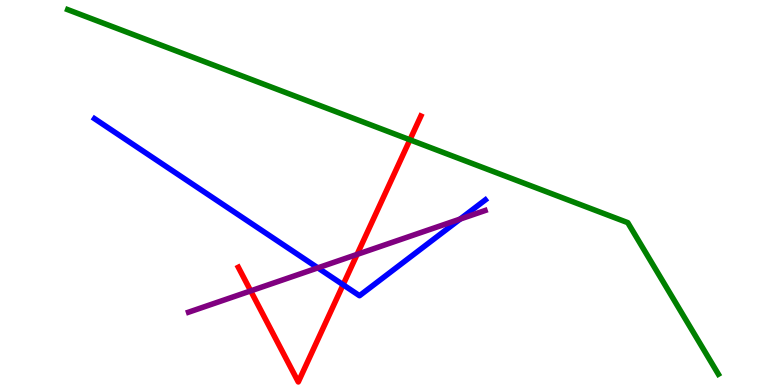[{'lines': ['blue', 'red'], 'intersections': [{'x': 4.43, 'y': 2.6}]}, {'lines': ['green', 'red'], 'intersections': [{'x': 5.29, 'y': 6.37}]}, {'lines': ['purple', 'red'], 'intersections': [{'x': 3.23, 'y': 2.44}, {'x': 4.61, 'y': 3.39}]}, {'lines': ['blue', 'green'], 'intersections': []}, {'lines': ['blue', 'purple'], 'intersections': [{'x': 4.1, 'y': 3.04}, {'x': 5.94, 'y': 4.31}]}, {'lines': ['green', 'purple'], 'intersections': []}]